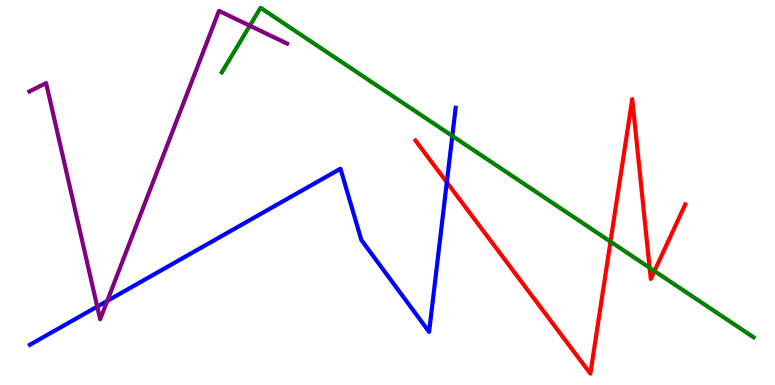[{'lines': ['blue', 'red'], 'intersections': [{'x': 5.77, 'y': 5.26}]}, {'lines': ['green', 'red'], 'intersections': [{'x': 7.88, 'y': 3.72}, {'x': 8.38, 'y': 3.04}, {'x': 8.44, 'y': 2.96}]}, {'lines': ['purple', 'red'], 'intersections': []}, {'lines': ['blue', 'green'], 'intersections': [{'x': 5.84, 'y': 6.47}]}, {'lines': ['blue', 'purple'], 'intersections': [{'x': 1.25, 'y': 2.04}, {'x': 1.38, 'y': 2.18}]}, {'lines': ['green', 'purple'], 'intersections': [{'x': 3.22, 'y': 9.33}]}]